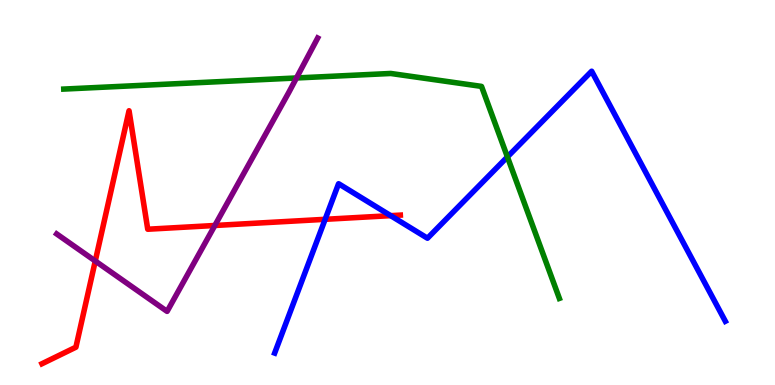[{'lines': ['blue', 'red'], 'intersections': [{'x': 4.2, 'y': 4.3}, {'x': 5.04, 'y': 4.4}]}, {'lines': ['green', 'red'], 'intersections': []}, {'lines': ['purple', 'red'], 'intersections': [{'x': 1.23, 'y': 3.22}, {'x': 2.77, 'y': 4.14}]}, {'lines': ['blue', 'green'], 'intersections': [{'x': 6.55, 'y': 5.92}]}, {'lines': ['blue', 'purple'], 'intersections': []}, {'lines': ['green', 'purple'], 'intersections': [{'x': 3.83, 'y': 7.97}]}]